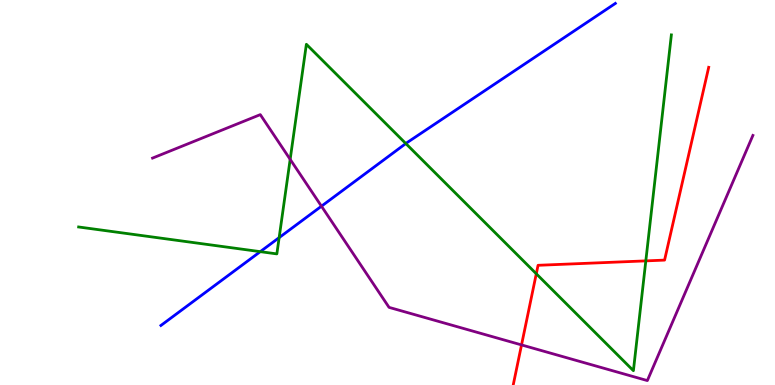[{'lines': ['blue', 'red'], 'intersections': []}, {'lines': ['green', 'red'], 'intersections': [{'x': 6.92, 'y': 2.89}, {'x': 8.33, 'y': 3.22}]}, {'lines': ['purple', 'red'], 'intersections': [{'x': 6.73, 'y': 1.04}]}, {'lines': ['blue', 'green'], 'intersections': [{'x': 3.36, 'y': 3.46}, {'x': 3.6, 'y': 3.83}, {'x': 5.24, 'y': 6.27}]}, {'lines': ['blue', 'purple'], 'intersections': [{'x': 4.15, 'y': 4.64}]}, {'lines': ['green', 'purple'], 'intersections': [{'x': 3.74, 'y': 5.86}]}]